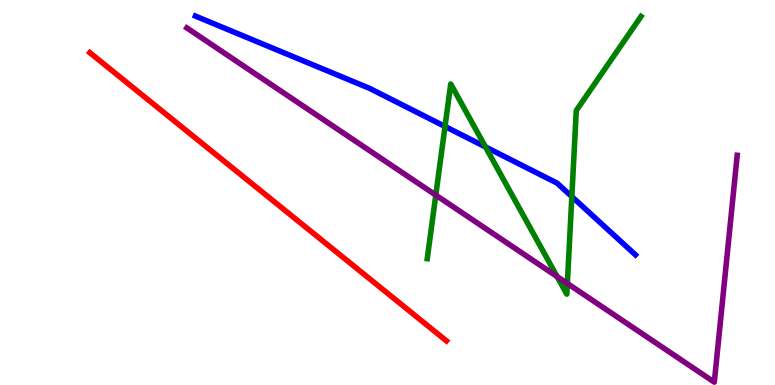[{'lines': ['blue', 'red'], 'intersections': []}, {'lines': ['green', 'red'], 'intersections': []}, {'lines': ['purple', 'red'], 'intersections': []}, {'lines': ['blue', 'green'], 'intersections': [{'x': 5.74, 'y': 6.71}, {'x': 6.26, 'y': 6.18}, {'x': 7.38, 'y': 4.89}]}, {'lines': ['blue', 'purple'], 'intersections': []}, {'lines': ['green', 'purple'], 'intersections': [{'x': 5.62, 'y': 4.93}, {'x': 7.19, 'y': 2.82}, {'x': 7.32, 'y': 2.64}]}]